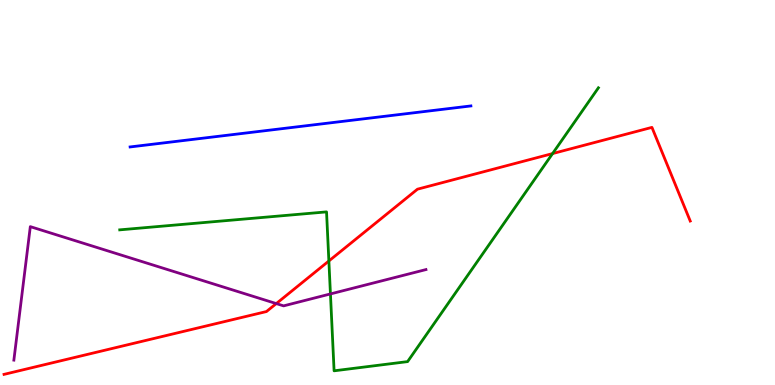[{'lines': ['blue', 'red'], 'intersections': []}, {'lines': ['green', 'red'], 'intersections': [{'x': 4.24, 'y': 3.22}, {'x': 7.13, 'y': 6.01}]}, {'lines': ['purple', 'red'], 'intersections': [{'x': 3.56, 'y': 2.11}]}, {'lines': ['blue', 'green'], 'intersections': []}, {'lines': ['blue', 'purple'], 'intersections': []}, {'lines': ['green', 'purple'], 'intersections': [{'x': 4.26, 'y': 2.37}]}]